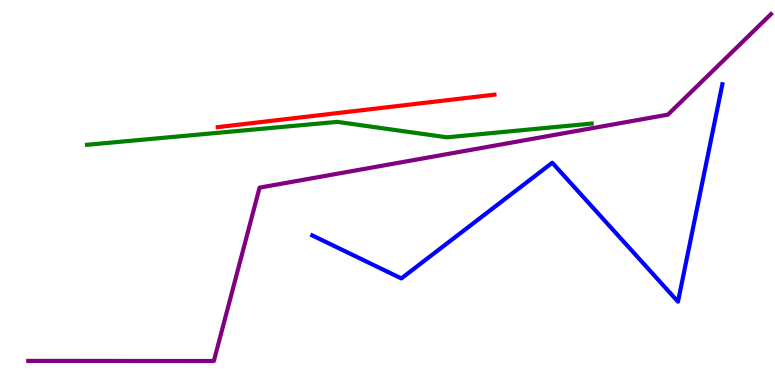[{'lines': ['blue', 'red'], 'intersections': []}, {'lines': ['green', 'red'], 'intersections': []}, {'lines': ['purple', 'red'], 'intersections': []}, {'lines': ['blue', 'green'], 'intersections': []}, {'lines': ['blue', 'purple'], 'intersections': []}, {'lines': ['green', 'purple'], 'intersections': []}]